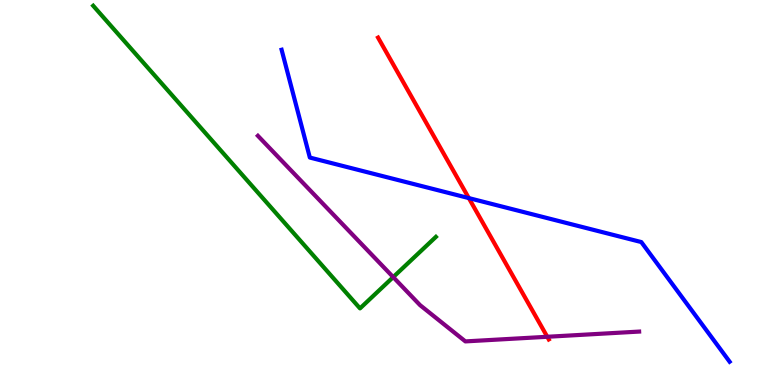[{'lines': ['blue', 'red'], 'intersections': [{'x': 6.05, 'y': 4.85}]}, {'lines': ['green', 'red'], 'intersections': []}, {'lines': ['purple', 'red'], 'intersections': [{'x': 7.06, 'y': 1.25}]}, {'lines': ['blue', 'green'], 'intersections': []}, {'lines': ['blue', 'purple'], 'intersections': []}, {'lines': ['green', 'purple'], 'intersections': [{'x': 5.07, 'y': 2.8}]}]